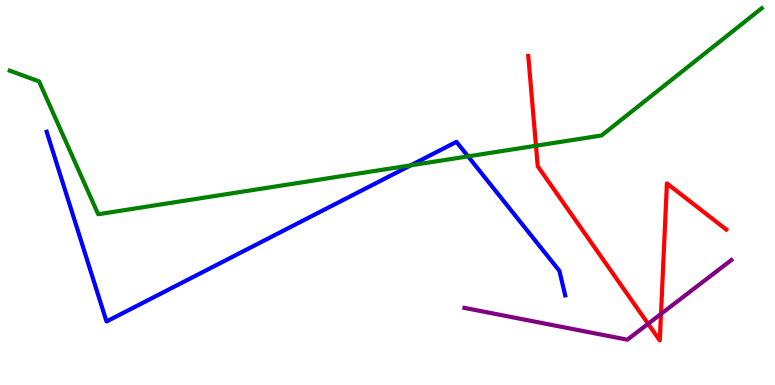[{'lines': ['blue', 'red'], 'intersections': []}, {'lines': ['green', 'red'], 'intersections': [{'x': 6.92, 'y': 6.21}]}, {'lines': ['purple', 'red'], 'intersections': [{'x': 8.36, 'y': 1.59}, {'x': 8.53, 'y': 1.85}]}, {'lines': ['blue', 'green'], 'intersections': [{'x': 5.3, 'y': 5.71}, {'x': 6.04, 'y': 5.94}]}, {'lines': ['blue', 'purple'], 'intersections': []}, {'lines': ['green', 'purple'], 'intersections': []}]